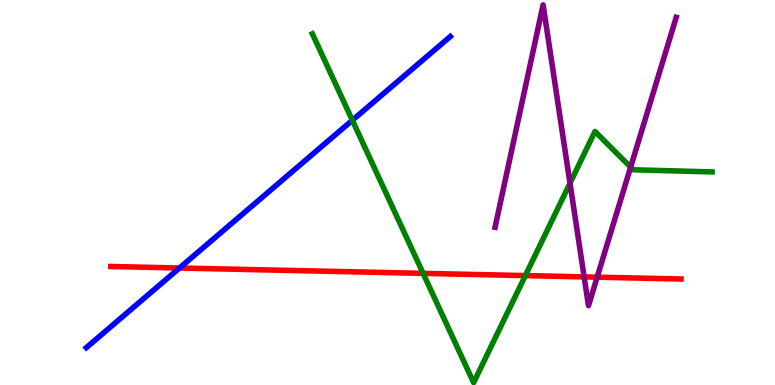[{'lines': ['blue', 'red'], 'intersections': [{'x': 2.32, 'y': 3.04}]}, {'lines': ['green', 'red'], 'intersections': [{'x': 5.46, 'y': 2.9}, {'x': 6.78, 'y': 2.84}]}, {'lines': ['purple', 'red'], 'intersections': [{'x': 7.54, 'y': 2.81}, {'x': 7.71, 'y': 2.8}]}, {'lines': ['blue', 'green'], 'intersections': [{'x': 4.55, 'y': 6.88}]}, {'lines': ['blue', 'purple'], 'intersections': []}, {'lines': ['green', 'purple'], 'intersections': [{'x': 7.35, 'y': 5.24}, {'x': 8.14, 'y': 5.66}]}]